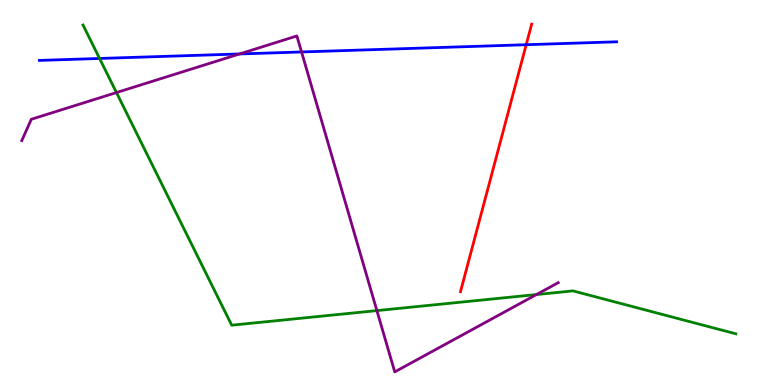[{'lines': ['blue', 'red'], 'intersections': [{'x': 6.79, 'y': 8.84}]}, {'lines': ['green', 'red'], 'intersections': []}, {'lines': ['purple', 'red'], 'intersections': []}, {'lines': ['blue', 'green'], 'intersections': [{'x': 1.28, 'y': 8.48}]}, {'lines': ['blue', 'purple'], 'intersections': [{'x': 3.09, 'y': 8.6}, {'x': 3.89, 'y': 8.65}]}, {'lines': ['green', 'purple'], 'intersections': [{'x': 1.5, 'y': 7.6}, {'x': 4.86, 'y': 1.93}, {'x': 6.92, 'y': 2.35}]}]